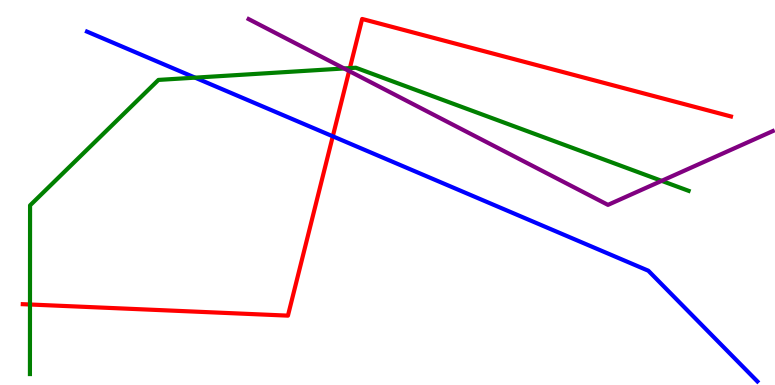[{'lines': ['blue', 'red'], 'intersections': [{'x': 4.29, 'y': 6.46}]}, {'lines': ['green', 'red'], 'intersections': [{'x': 0.387, 'y': 2.09}, {'x': 4.51, 'y': 8.23}]}, {'lines': ['purple', 'red'], 'intersections': [{'x': 4.5, 'y': 8.15}]}, {'lines': ['blue', 'green'], 'intersections': [{'x': 2.52, 'y': 7.98}]}, {'lines': ['blue', 'purple'], 'intersections': []}, {'lines': ['green', 'purple'], 'intersections': [{'x': 4.44, 'y': 8.22}, {'x': 8.54, 'y': 5.3}]}]